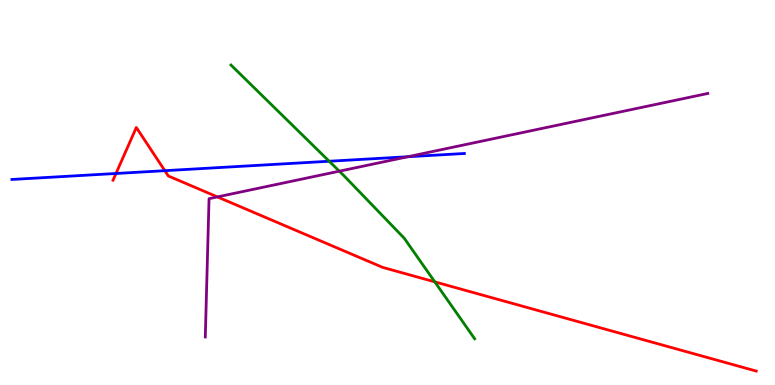[{'lines': ['blue', 'red'], 'intersections': [{'x': 1.5, 'y': 5.49}, {'x': 2.13, 'y': 5.57}]}, {'lines': ['green', 'red'], 'intersections': [{'x': 5.61, 'y': 2.68}]}, {'lines': ['purple', 'red'], 'intersections': [{'x': 2.81, 'y': 4.89}]}, {'lines': ['blue', 'green'], 'intersections': [{'x': 4.25, 'y': 5.81}]}, {'lines': ['blue', 'purple'], 'intersections': [{'x': 5.26, 'y': 5.93}]}, {'lines': ['green', 'purple'], 'intersections': [{'x': 4.38, 'y': 5.55}]}]